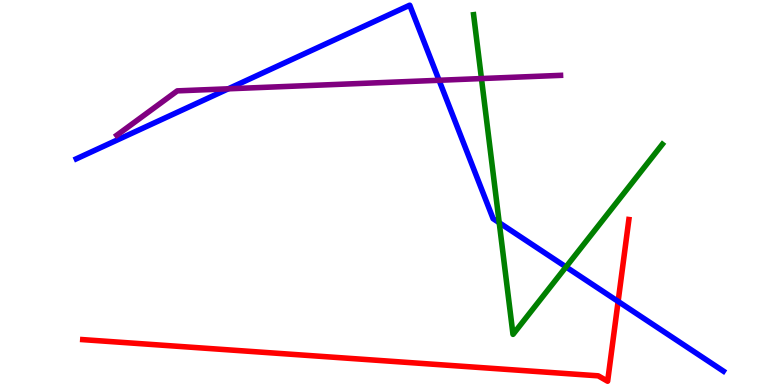[{'lines': ['blue', 'red'], 'intersections': [{'x': 7.98, 'y': 2.17}]}, {'lines': ['green', 'red'], 'intersections': []}, {'lines': ['purple', 'red'], 'intersections': []}, {'lines': ['blue', 'green'], 'intersections': [{'x': 6.44, 'y': 4.22}, {'x': 7.3, 'y': 3.07}]}, {'lines': ['blue', 'purple'], 'intersections': [{'x': 2.95, 'y': 7.69}, {'x': 5.67, 'y': 7.91}]}, {'lines': ['green', 'purple'], 'intersections': [{'x': 6.21, 'y': 7.96}]}]